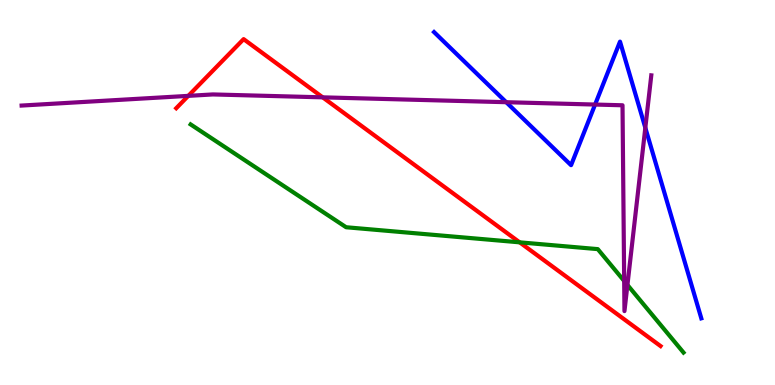[{'lines': ['blue', 'red'], 'intersections': []}, {'lines': ['green', 'red'], 'intersections': [{'x': 6.71, 'y': 3.71}]}, {'lines': ['purple', 'red'], 'intersections': [{'x': 2.43, 'y': 7.51}, {'x': 4.16, 'y': 7.47}]}, {'lines': ['blue', 'green'], 'intersections': []}, {'lines': ['blue', 'purple'], 'intersections': [{'x': 6.53, 'y': 7.35}, {'x': 7.68, 'y': 7.28}, {'x': 8.33, 'y': 6.68}]}, {'lines': ['green', 'purple'], 'intersections': [{'x': 8.05, 'y': 2.7}, {'x': 8.1, 'y': 2.6}]}]